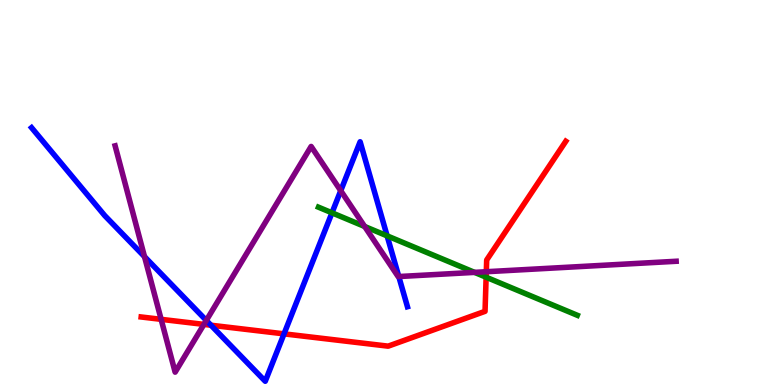[{'lines': ['blue', 'red'], 'intersections': [{'x': 2.72, 'y': 1.55}, {'x': 3.66, 'y': 1.33}]}, {'lines': ['green', 'red'], 'intersections': [{'x': 6.27, 'y': 2.8}]}, {'lines': ['purple', 'red'], 'intersections': [{'x': 2.08, 'y': 1.71}, {'x': 2.63, 'y': 1.57}, {'x': 6.27, 'y': 2.94}]}, {'lines': ['blue', 'green'], 'intersections': [{'x': 4.28, 'y': 4.47}, {'x': 5.0, 'y': 3.87}]}, {'lines': ['blue', 'purple'], 'intersections': [{'x': 1.86, 'y': 3.33}, {'x': 2.66, 'y': 1.68}, {'x': 4.4, 'y': 5.05}, {'x': 5.15, 'y': 2.82}]}, {'lines': ['green', 'purple'], 'intersections': [{'x': 4.71, 'y': 4.12}, {'x': 6.12, 'y': 2.93}]}]